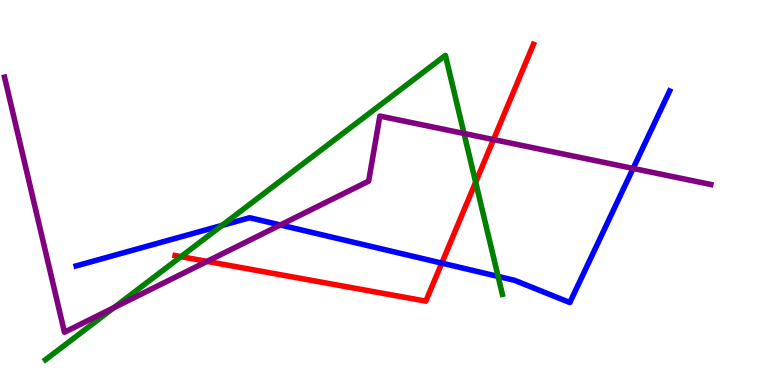[{'lines': ['blue', 'red'], 'intersections': [{'x': 5.7, 'y': 3.17}]}, {'lines': ['green', 'red'], 'intersections': [{'x': 2.34, 'y': 3.33}, {'x': 6.14, 'y': 5.27}]}, {'lines': ['purple', 'red'], 'intersections': [{'x': 2.67, 'y': 3.21}, {'x': 6.37, 'y': 6.37}]}, {'lines': ['blue', 'green'], 'intersections': [{'x': 2.86, 'y': 4.15}, {'x': 6.43, 'y': 2.82}]}, {'lines': ['blue', 'purple'], 'intersections': [{'x': 3.62, 'y': 4.16}, {'x': 8.17, 'y': 5.63}]}, {'lines': ['green', 'purple'], 'intersections': [{'x': 1.47, 'y': 2.01}, {'x': 5.99, 'y': 6.53}]}]